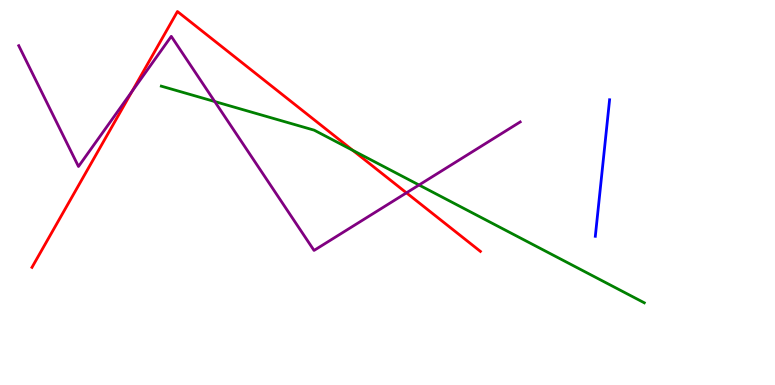[{'lines': ['blue', 'red'], 'intersections': []}, {'lines': ['green', 'red'], 'intersections': [{'x': 4.55, 'y': 6.09}]}, {'lines': ['purple', 'red'], 'intersections': [{'x': 1.7, 'y': 7.63}, {'x': 5.24, 'y': 4.99}]}, {'lines': ['blue', 'green'], 'intersections': []}, {'lines': ['blue', 'purple'], 'intersections': []}, {'lines': ['green', 'purple'], 'intersections': [{'x': 2.77, 'y': 7.36}, {'x': 5.41, 'y': 5.19}]}]